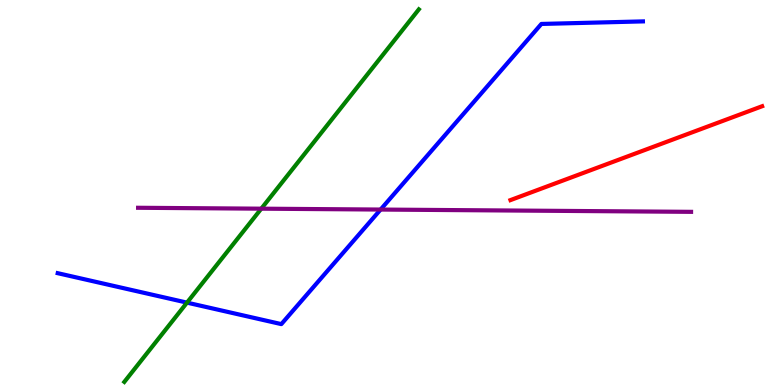[{'lines': ['blue', 'red'], 'intersections': []}, {'lines': ['green', 'red'], 'intersections': []}, {'lines': ['purple', 'red'], 'intersections': []}, {'lines': ['blue', 'green'], 'intersections': [{'x': 2.41, 'y': 2.14}]}, {'lines': ['blue', 'purple'], 'intersections': [{'x': 4.91, 'y': 4.56}]}, {'lines': ['green', 'purple'], 'intersections': [{'x': 3.37, 'y': 4.58}]}]